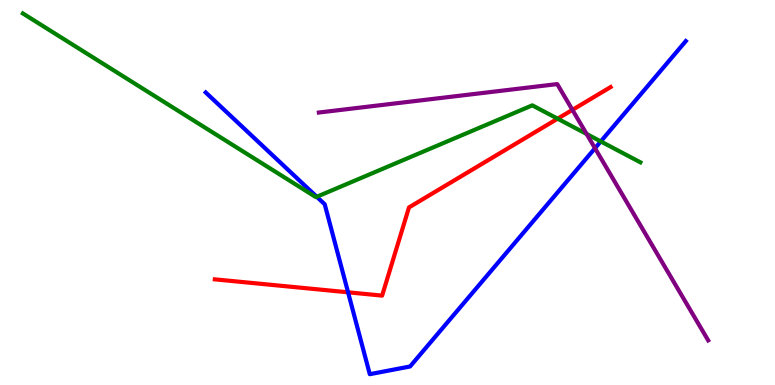[{'lines': ['blue', 'red'], 'intersections': [{'x': 4.49, 'y': 2.41}]}, {'lines': ['green', 'red'], 'intersections': [{'x': 7.2, 'y': 6.92}]}, {'lines': ['purple', 'red'], 'intersections': [{'x': 7.39, 'y': 7.15}]}, {'lines': ['blue', 'green'], 'intersections': [{'x': 4.09, 'y': 4.89}, {'x': 7.75, 'y': 6.33}]}, {'lines': ['blue', 'purple'], 'intersections': [{'x': 7.68, 'y': 6.15}]}, {'lines': ['green', 'purple'], 'intersections': [{'x': 7.57, 'y': 6.52}]}]